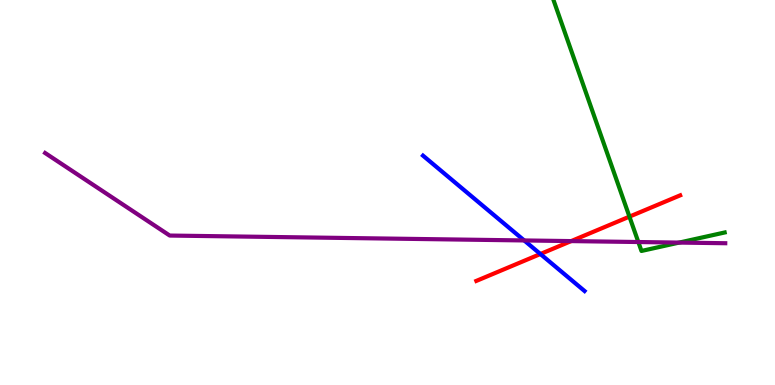[{'lines': ['blue', 'red'], 'intersections': [{'x': 6.97, 'y': 3.4}]}, {'lines': ['green', 'red'], 'intersections': [{'x': 8.12, 'y': 4.37}]}, {'lines': ['purple', 'red'], 'intersections': [{'x': 7.37, 'y': 3.74}]}, {'lines': ['blue', 'green'], 'intersections': []}, {'lines': ['blue', 'purple'], 'intersections': [{'x': 6.76, 'y': 3.75}]}, {'lines': ['green', 'purple'], 'intersections': [{'x': 8.24, 'y': 3.71}, {'x': 8.76, 'y': 3.7}]}]